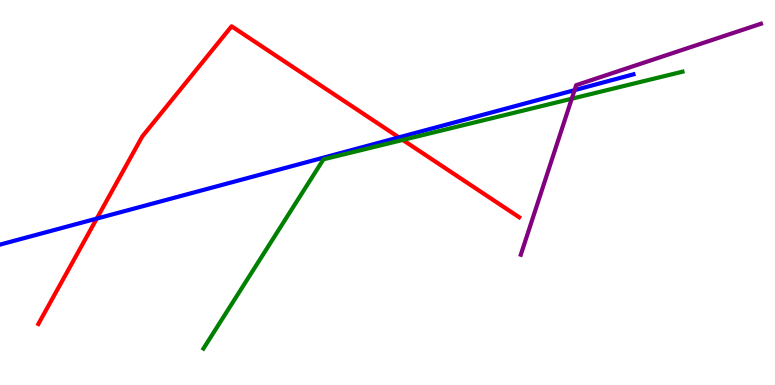[{'lines': ['blue', 'red'], 'intersections': [{'x': 1.25, 'y': 4.32}, {'x': 5.15, 'y': 6.43}]}, {'lines': ['green', 'red'], 'intersections': [{'x': 5.2, 'y': 6.36}]}, {'lines': ['purple', 'red'], 'intersections': []}, {'lines': ['blue', 'green'], 'intersections': []}, {'lines': ['blue', 'purple'], 'intersections': [{'x': 7.41, 'y': 7.66}]}, {'lines': ['green', 'purple'], 'intersections': [{'x': 7.38, 'y': 7.44}]}]